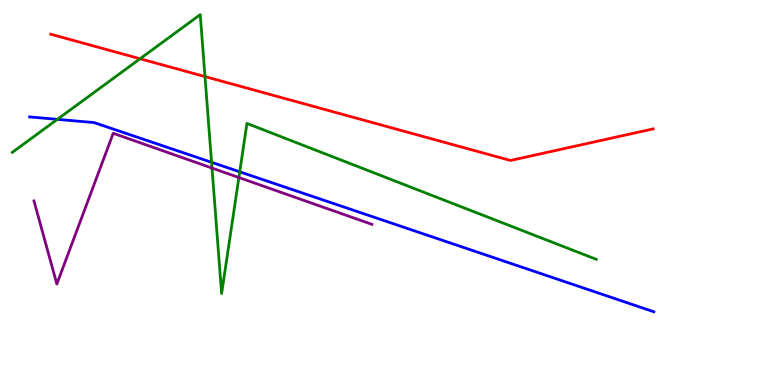[{'lines': ['blue', 'red'], 'intersections': []}, {'lines': ['green', 'red'], 'intersections': [{'x': 1.81, 'y': 8.47}, {'x': 2.65, 'y': 8.01}]}, {'lines': ['purple', 'red'], 'intersections': []}, {'lines': ['blue', 'green'], 'intersections': [{'x': 0.74, 'y': 6.9}, {'x': 2.73, 'y': 5.78}, {'x': 3.09, 'y': 5.54}]}, {'lines': ['blue', 'purple'], 'intersections': []}, {'lines': ['green', 'purple'], 'intersections': [{'x': 2.74, 'y': 5.63}, {'x': 3.08, 'y': 5.39}]}]